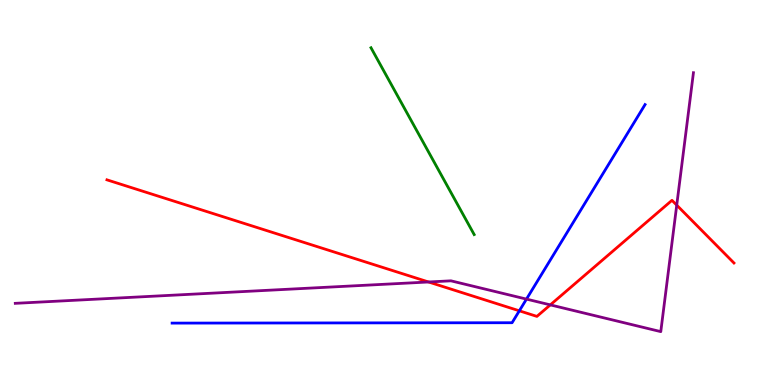[{'lines': ['blue', 'red'], 'intersections': [{'x': 6.7, 'y': 1.93}]}, {'lines': ['green', 'red'], 'intersections': []}, {'lines': ['purple', 'red'], 'intersections': [{'x': 5.53, 'y': 2.68}, {'x': 7.1, 'y': 2.08}, {'x': 8.73, 'y': 4.67}]}, {'lines': ['blue', 'green'], 'intersections': []}, {'lines': ['blue', 'purple'], 'intersections': [{'x': 6.79, 'y': 2.23}]}, {'lines': ['green', 'purple'], 'intersections': []}]